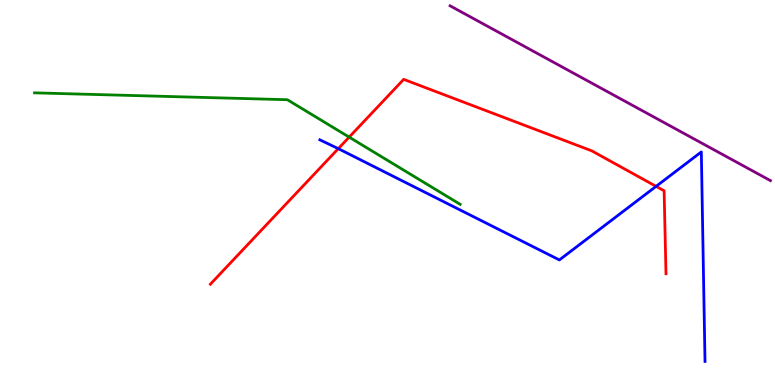[{'lines': ['blue', 'red'], 'intersections': [{'x': 4.37, 'y': 6.14}, {'x': 8.47, 'y': 5.16}]}, {'lines': ['green', 'red'], 'intersections': [{'x': 4.51, 'y': 6.44}]}, {'lines': ['purple', 'red'], 'intersections': []}, {'lines': ['blue', 'green'], 'intersections': []}, {'lines': ['blue', 'purple'], 'intersections': []}, {'lines': ['green', 'purple'], 'intersections': []}]